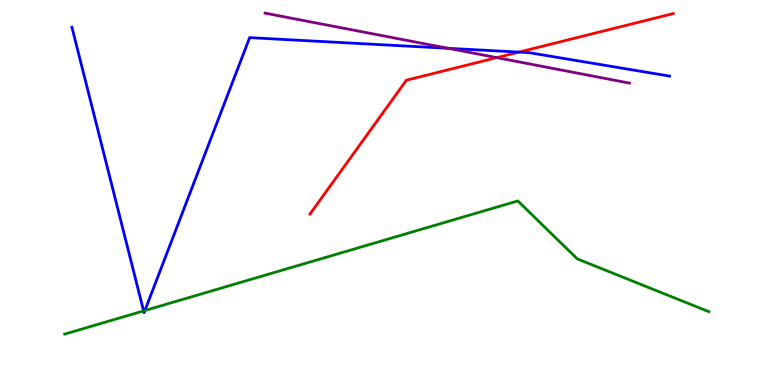[{'lines': ['blue', 'red'], 'intersections': [{'x': 6.7, 'y': 8.65}]}, {'lines': ['green', 'red'], 'intersections': []}, {'lines': ['purple', 'red'], 'intersections': [{'x': 6.41, 'y': 8.5}]}, {'lines': ['blue', 'green'], 'intersections': [{'x': 1.85, 'y': 1.92}, {'x': 1.87, 'y': 1.93}]}, {'lines': ['blue', 'purple'], 'intersections': [{'x': 5.78, 'y': 8.75}]}, {'lines': ['green', 'purple'], 'intersections': []}]